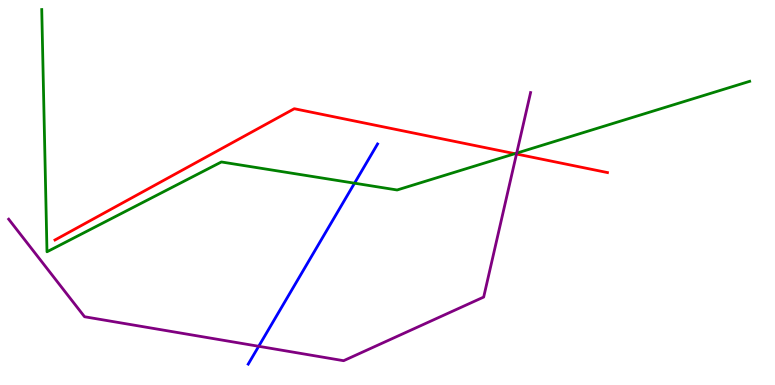[{'lines': ['blue', 'red'], 'intersections': []}, {'lines': ['green', 'red'], 'intersections': [{'x': 6.64, 'y': 6.01}]}, {'lines': ['purple', 'red'], 'intersections': [{'x': 6.66, 'y': 6.0}]}, {'lines': ['blue', 'green'], 'intersections': [{'x': 4.57, 'y': 5.24}]}, {'lines': ['blue', 'purple'], 'intersections': [{'x': 3.34, 'y': 1.01}]}, {'lines': ['green', 'purple'], 'intersections': [{'x': 6.67, 'y': 6.02}]}]